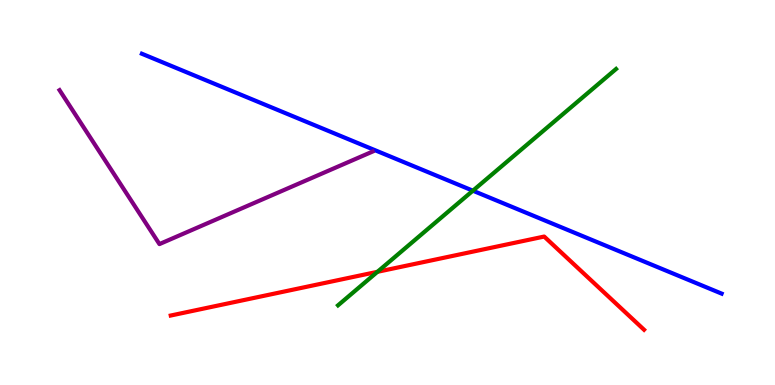[{'lines': ['blue', 'red'], 'intersections': []}, {'lines': ['green', 'red'], 'intersections': [{'x': 4.87, 'y': 2.94}]}, {'lines': ['purple', 'red'], 'intersections': []}, {'lines': ['blue', 'green'], 'intersections': [{'x': 6.1, 'y': 5.05}]}, {'lines': ['blue', 'purple'], 'intersections': []}, {'lines': ['green', 'purple'], 'intersections': []}]